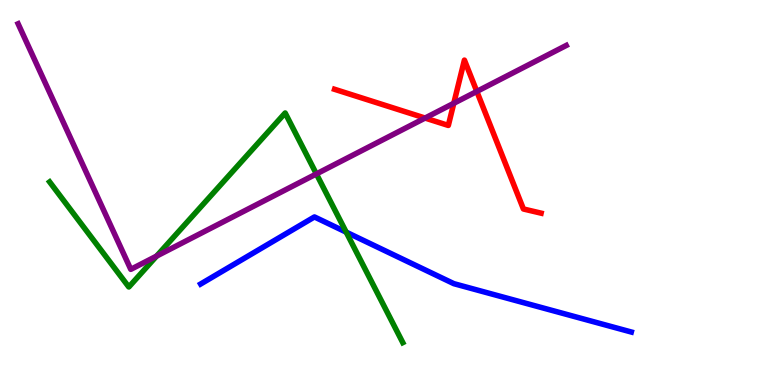[{'lines': ['blue', 'red'], 'intersections': []}, {'lines': ['green', 'red'], 'intersections': []}, {'lines': ['purple', 'red'], 'intersections': [{'x': 5.48, 'y': 6.93}, {'x': 5.86, 'y': 7.32}, {'x': 6.15, 'y': 7.63}]}, {'lines': ['blue', 'green'], 'intersections': [{'x': 4.47, 'y': 3.97}]}, {'lines': ['blue', 'purple'], 'intersections': []}, {'lines': ['green', 'purple'], 'intersections': [{'x': 2.02, 'y': 3.35}, {'x': 4.08, 'y': 5.48}]}]